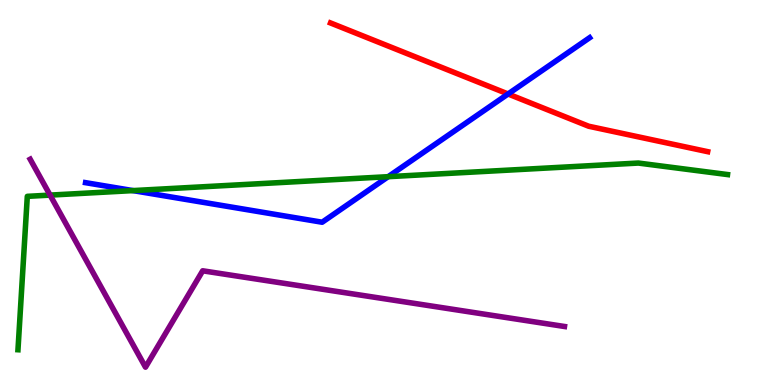[{'lines': ['blue', 'red'], 'intersections': [{'x': 6.56, 'y': 7.56}]}, {'lines': ['green', 'red'], 'intersections': []}, {'lines': ['purple', 'red'], 'intersections': []}, {'lines': ['blue', 'green'], 'intersections': [{'x': 1.72, 'y': 5.05}, {'x': 5.01, 'y': 5.41}]}, {'lines': ['blue', 'purple'], 'intersections': []}, {'lines': ['green', 'purple'], 'intersections': [{'x': 0.646, 'y': 4.93}]}]